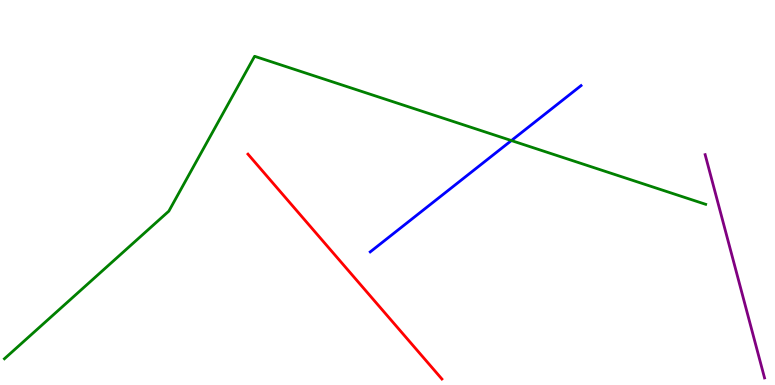[{'lines': ['blue', 'red'], 'intersections': []}, {'lines': ['green', 'red'], 'intersections': []}, {'lines': ['purple', 'red'], 'intersections': []}, {'lines': ['blue', 'green'], 'intersections': [{'x': 6.6, 'y': 6.35}]}, {'lines': ['blue', 'purple'], 'intersections': []}, {'lines': ['green', 'purple'], 'intersections': []}]